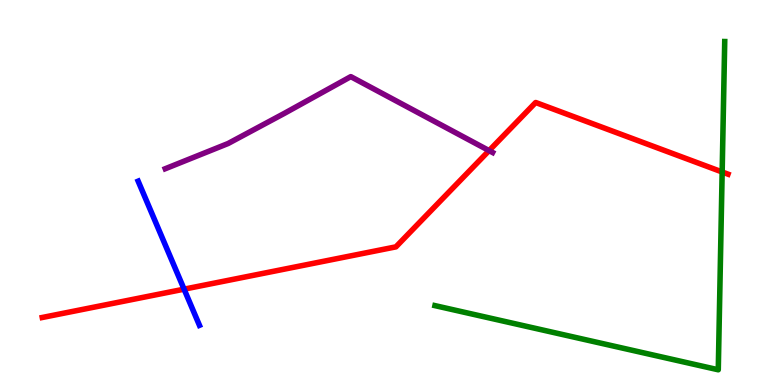[{'lines': ['blue', 'red'], 'intersections': [{'x': 2.38, 'y': 2.49}]}, {'lines': ['green', 'red'], 'intersections': [{'x': 9.32, 'y': 5.53}]}, {'lines': ['purple', 'red'], 'intersections': [{'x': 6.31, 'y': 6.09}]}, {'lines': ['blue', 'green'], 'intersections': []}, {'lines': ['blue', 'purple'], 'intersections': []}, {'lines': ['green', 'purple'], 'intersections': []}]